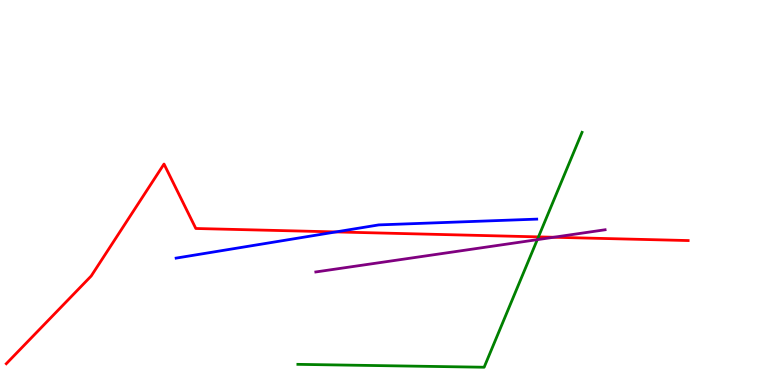[{'lines': ['blue', 'red'], 'intersections': [{'x': 4.33, 'y': 3.98}]}, {'lines': ['green', 'red'], 'intersections': [{'x': 6.95, 'y': 3.85}]}, {'lines': ['purple', 'red'], 'intersections': [{'x': 7.14, 'y': 3.84}]}, {'lines': ['blue', 'green'], 'intersections': []}, {'lines': ['blue', 'purple'], 'intersections': []}, {'lines': ['green', 'purple'], 'intersections': [{'x': 6.93, 'y': 3.78}]}]